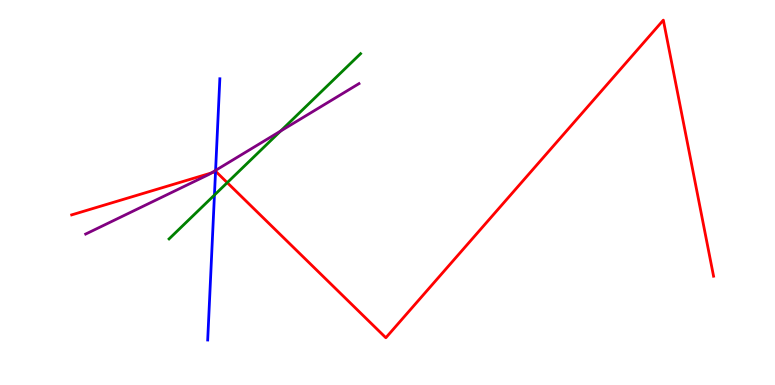[{'lines': ['blue', 'red'], 'intersections': [{'x': 2.78, 'y': 5.54}]}, {'lines': ['green', 'red'], 'intersections': [{'x': 2.93, 'y': 5.26}]}, {'lines': ['purple', 'red'], 'intersections': [{'x': 2.73, 'y': 5.51}]}, {'lines': ['blue', 'green'], 'intersections': [{'x': 2.77, 'y': 4.93}]}, {'lines': ['blue', 'purple'], 'intersections': [{'x': 2.78, 'y': 5.57}]}, {'lines': ['green', 'purple'], 'intersections': [{'x': 3.62, 'y': 6.6}]}]